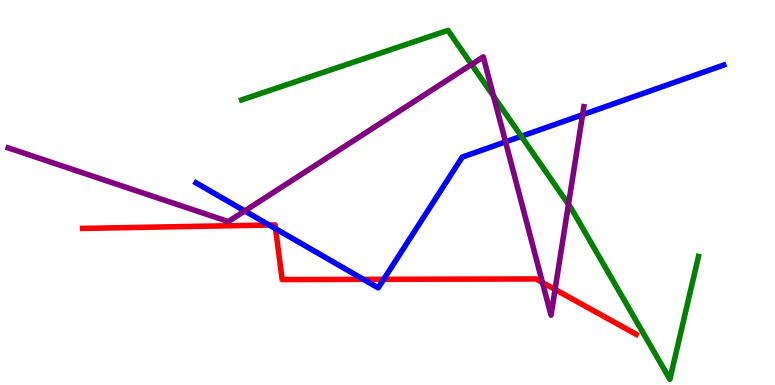[{'lines': ['blue', 'red'], 'intersections': [{'x': 3.47, 'y': 4.15}, {'x': 3.56, 'y': 4.06}, {'x': 4.69, 'y': 2.74}, {'x': 4.95, 'y': 2.75}]}, {'lines': ['green', 'red'], 'intersections': []}, {'lines': ['purple', 'red'], 'intersections': [{'x': 7.0, 'y': 2.66}, {'x': 7.16, 'y': 2.48}]}, {'lines': ['blue', 'green'], 'intersections': [{'x': 6.73, 'y': 6.46}]}, {'lines': ['blue', 'purple'], 'intersections': [{'x': 3.16, 'y': 4.52}, {'x': 6.52, 'y': 6.32}, {'x': 7.52, 'y': 7.02}]}, {'lines': ['green', 'purple'], 'intersections': [{'x': 6.08, 'y': 8.33}, {'x': 6.37, 'y': 7.5}, {'x': 7.33, 'y': 4.69}]}]